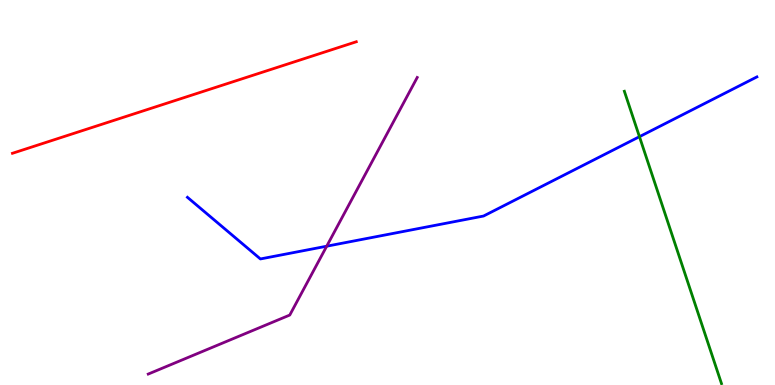[{'lines': ['blue', 'red'], 'intersections': []}, {'lines': ['green', 'red'], 'intersections': []}, {'lines': ['purple', 'red'], 'intersections': []}, {'lines': ['blue', 'green'], 'intersections': [{'x': 8.25, 'y': 6.45}]}, {'lines': ['blue', 'purple'], 'intersections': [{'x': 4.22, 'y': 3.61}]}, {'lines': ['green', 'purple'], 'intersections': []}]